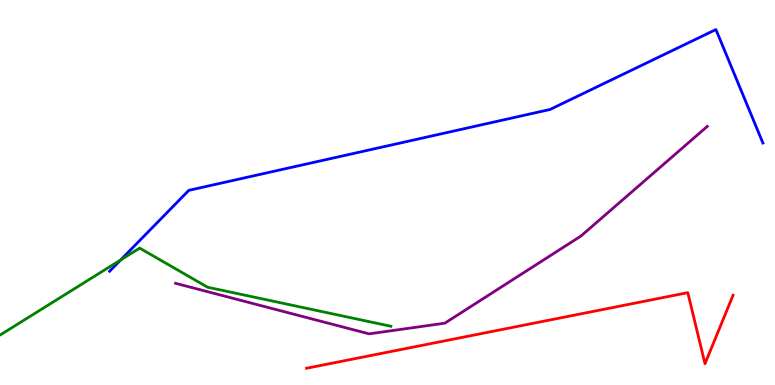[{'lines': ['blue', 'red'], 'intersections': []}, {'lines': ['green', 'red'], 'intersections': []}, {'lines': ['purple', 'red'], 'intersections': []}, {'lines': ['blue', 'green'], 'intersections': [{'x': 1.56, 'y': 3.25}]}, {'lines': ['blue', 'purple'], 'intersections': []}, {'lines': ['green', 'purple'], 'intersections': []}]